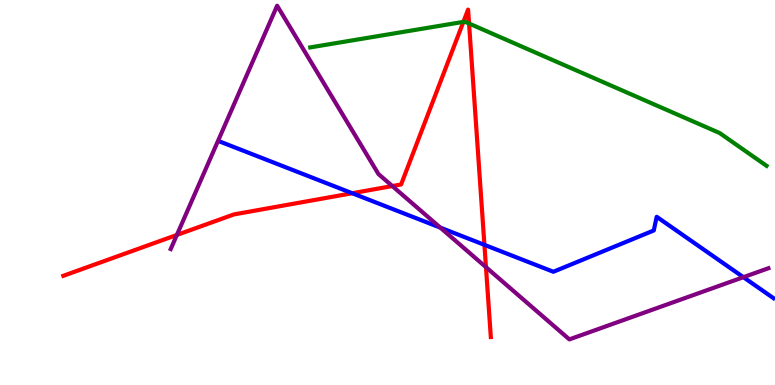[{'lines': ['blue', 'red'], 'intersections': [{'x': 4.54, 'y': 4.98}, {'x': 6.25, 'y': 3.64}]}, {'lines': ['green', 'red'], 'intersections': [{'x': 5.98, 'y': 9.43}, {'x': 6.05, 'y': 9.39}]}, {'lines': ['purple', 'red'], 'intersections': [{'x': 2.28, 'y': 3.9}, {'x': 5.06, 'y': 5.17}, {'x': 6.27, 'y': 3.06}]}, {'lines': ['blue', 'green'], 'intersections': []}, {'lines': ['blue', 'purple'], 'intersections': [{'x': 5.68, 'y': 4.09}, {'x': 9.59, 'y': 2.8}]}, {'lines': ['green', 'purple'], 'intersections': []}]